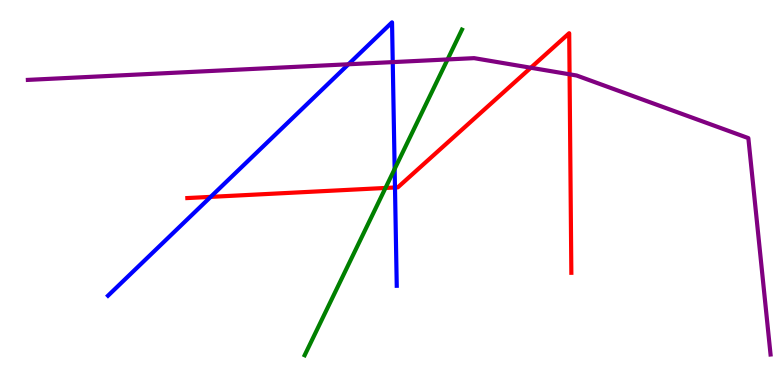[{'lines': ['blue', 'red'], 'intersections': [{'x': 2.72, 'y': 4.89}, {'x': 5.1, 'y': 5.13}]}, {'lines': ['green', 'red'], 'intersections': [{'x': 4.97, 'y': 5.12}]}, {'lines': ['purple', 'red'], 'intersections': [{'x': 6.85, 'y': 8.24}, {'x': 7.35, 'y': 8.07}]}, {'lines': ['blue', 'green'], 'intersections': [{'x': 5.09, 'y': 5.61}]}, {'lines': ['blue', 'purple'], 'intersections': [{'x': 4.5, 'y': 8.33}, {'x': 5.07, 'y': 8.39}]}, {'lines': ['green', 'purple'], 'intersections': [{'x': 5.78, 'y': 8.46}]}]